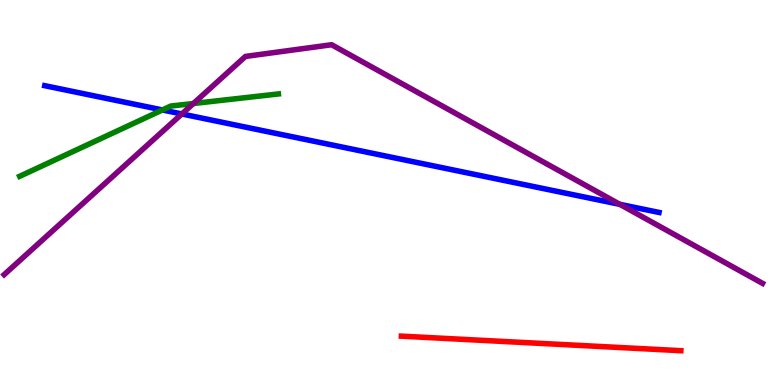[{'lines': ['blue', 'red'], 'intersections': []}, {'lines': ['green', 'red'], 'intersections': []}, {'lines': ['purple', 'red'], 'intersections': []}, {'lines': ['blue', 'green'], 'intersections': [{'x': 2.1, 'y': 7.14}]}, {'lines': ['blue', 'purple'], 'intersections': [{'x': 2.35, 'y': 7.04}, {'x': 8.0, 'y': 4.69}]}, {'lines': ['green', 'purple'], 'intersections': [{'x': 2.5, 'y': 7.31}]}]